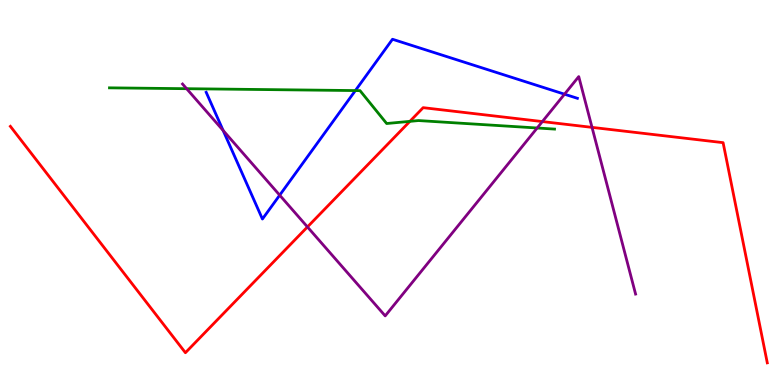[{'lines': ['blue', 'red'], 'intersections': []}, {'lines': ['green', 'red'], 'intersections': [{'x': 5.29, 'y': 6.85}]}, {'lines': ['purple', 'red'], 'intersections': [{'x': 3.97, 'y': 4.11}, {'x': 7.0, 'y': 6.84}, {'x': 7.64, 'y': 6.69}]}, {'lines': ['blue', 'green'], 'intersections': [{'x': 4.59, 'y': 7.65}]}, {'lines': ['blue', 'purple'], 'intersections': [{'x': 2.88, 'y': 6.61}, {'x': 3.61, 'y': 4.93}, {'x': 7.28, 'y': 7.55}]}, {'lines': ['green', 'purple'], 'intersections': [{'x': 2.41, 'y': 7.7}, {'x': 6.93, 'y': 6.68}]}]